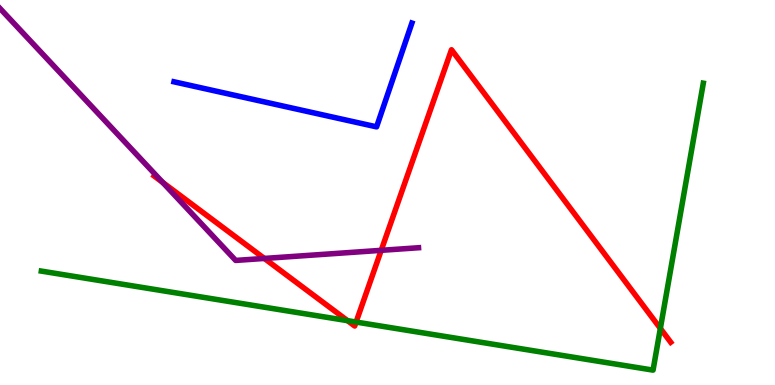[{'lines': ['blue', 'red'], 'intersections': []}, {'lines': ['green', 'red'], 'intersections': [{'x': 4.48, 'y': 1.67}, {'x': 4.59, 'y': 1.64}, {'x': 8.52, 'y': 1.47}]}, {'lines': ['purple', 'red'], 'intersections': [{'x': 2.1, 'y': 5.26}, {'x': 3.41, 'y': 3.29}, {'x': 4.92, 'y': 3.5}]}, {'lines': ['blue', 'green'], 'intersections': []}, {'lines': ['blue', 'purple'], 'intersections': []}, {'lines': ['green', 'purple'], 'intersections': []}]